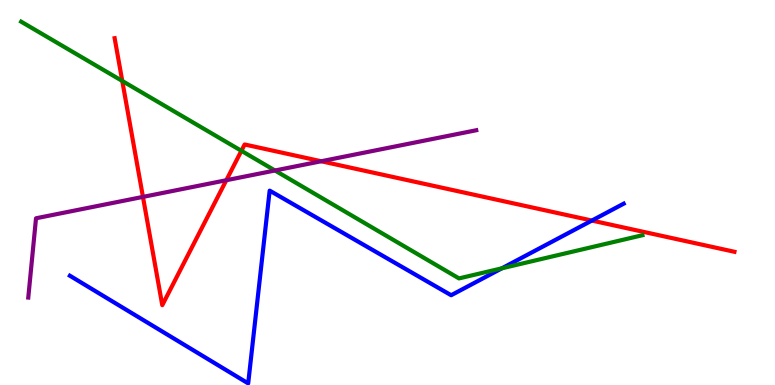[{'lines': ['blue', 'red'], 'intersections': [{'x': 7.64, 'y': 4.27}]}, {'lines': ['green', 'red'], 'intersections': [{'x': 1.58, 'y': 7.9}, {'x': 3.11, 'y': 6.08}]}, {'lines': ['purple', 'red'], 'intersections': [{'x': 1.84, 'y': 4.89}, {'x': 2.92, 'y': 5.32}, {'x': 4.14, 'y': 5.81}]}, {'lines': ['blue', 'green'], 'intersections': [{'x': 6.48, 'y': 3.03}]}, {'lines': ['blue', 'purple'], 'intersections': []}, {'lines': ['green', 'purple'], 'intersections': [{'x': 3.55, 'y': 5.57}]}]